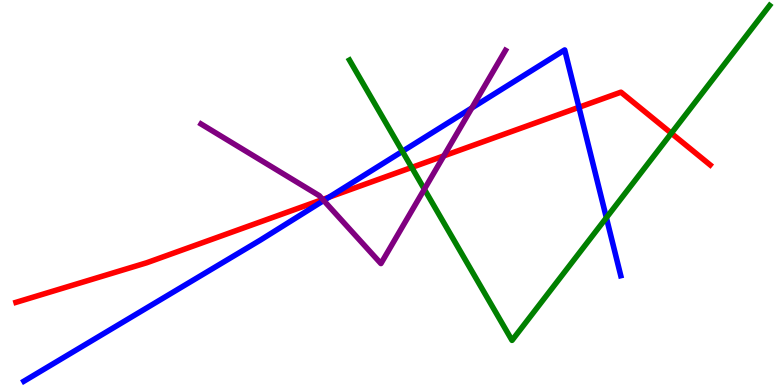[{'lines': ['blue', 'red'], 'intersections': [{'x': 4.25, 'y': 4.88}, {'x': 7.47, 'y': 7.21}]}, {'lines': ['green', 'red'], 'intersections': [{'x': 5.31, 'y': 5.65}, {'x': 8.66, 'y': 6.54}]}, {'lines': ['purple', 'red'], 'intersections': [{'x': 4.16, 'y': 4.82}, {'x': 5.73, 'y': 5.95}]}, {'lines': ['blue', 'green'], 'intersections': [{'x': 5.19, 'y': 6.07}, {'x': 7.82, 'y': 4.35}]}, {'lines': ['blue', 'purple'], 'intersections': [{'x': 4.18, 'y': 4.79}, {'x': 6.09, 'y': 7.2}]}, {'lines': ['green', 'purple'], 'intersections': [{'x': 5.48, 'y': 5.09}]}]